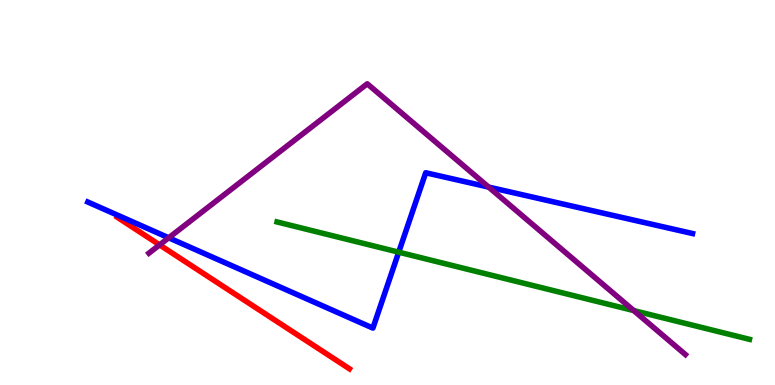[{'lines': ['blue', 'red'], 'intersections': []}, {'lines': ['green', 'red'], 'intersections': []}, {'lines': ['purple', 'red'], 'intersections': [{'x': 2.06, 'y': 3.64}]}, {'lines': ['blue', 'green'], 'intersections': [{'x': 5.14, 'y': 3.45}]}, {'lines': ['blue', 'purple'], 'intersections': [{'x': 2.18, 'y': 3.82}, {'x': 6.3, 'y': 5.14}]}, {'lines': ['green', 'purple'], 'intersections': [{'x': 8.18, 'y': 1.93}]}]